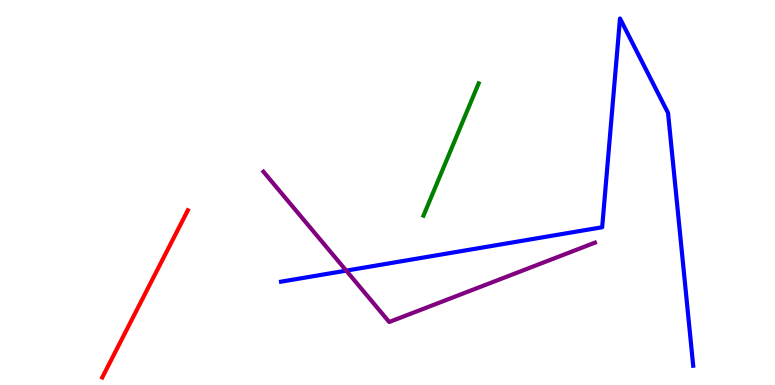[{'lines': ['blue', 'red'], 'intersections': []}, {'lines': ['green', 'red'], 'intersections': []}, {'lines': ['purple', 'red'], 'intersections': []}, {'lines': ['blue', 'green'], 'intersections': []}, {'lines': ['blue', 'purple'], 'intersections': [{'x': 4.47, 'y': 2.97}]}, {'lines': ['green', 'purple'], 'intersections': []}]